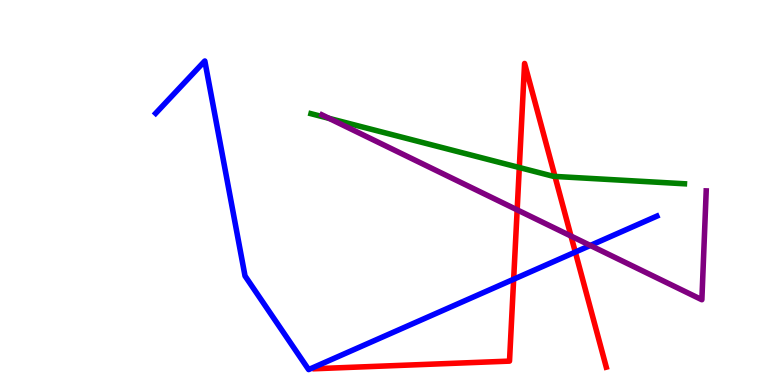[{'lines': ['blue', 'red'], 'intersections': [{'x': 6.63, 'y': 2.75}, {'x': 7.42, 'y': 3.45}]}, {'lines': ['green', 'red'], 'intersections': [{'x': 6.7, 'y': 5.65}, {'x': 7.16, 'y': 5.42}]}, {'lines': ['purple', 'red'], 'intersections': [{'x': 6.67, 'y': 4.55}, {'x': 7.37, 'y': 3.87}]}, {'lines': ['blue', 'green'], 'intersections': []}, {'lines': ['blue', 'purple'], 'intersections': [{'x': 7.62, 'y': 3.62}]}, {'lines': ['green', 'purple'], 'intersections': [{'x': 4.25, 'y': 6.93}]}]